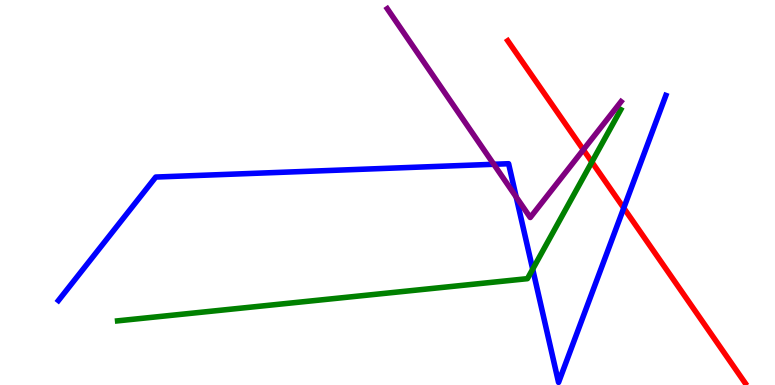[{'lines': ['blue', 'red'], 'intersections': [{'x': 8.05, 'y': 4.6}]}, {'lines': ['green', 'red'], 'intersections': [{'x': 7.64, 'y': 5.79}]}, {'lines': ['purple', 'red'], 'intersections': [{'x': 7.53, 'y': 6.11}]}, {'lines': ['blue', 'green'], 'intersections': [{'x': 6.87, 'y': 3.01}]}, {'lines': ['blue', 'purple'], 'intersections': [{'x': 6.37, 'y': 5.73}, {'x': 6.66, 'y': 4.88}]}, {'lines': ['green', 'purple'], 'intersections': []}]